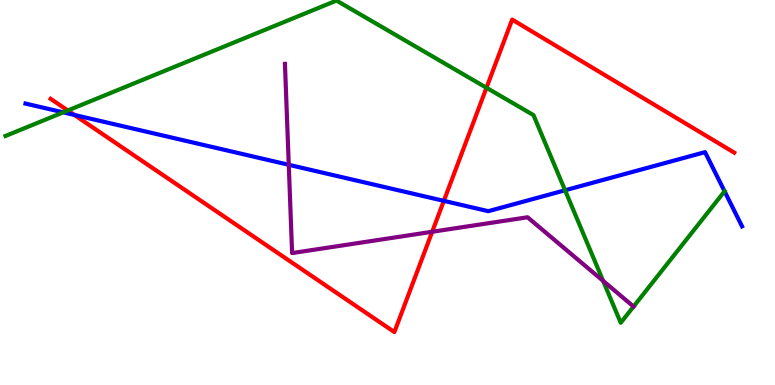[{'lines': ['blue', 'red'], 'intersections': [{'x': 0.959, 'y': 7.01}, {'x': 5.73, 'y': 4.78}]}, {'lines': ['green', 'red'], 'intersections': [{'x': 0.875, 'y': 7.13}, {'x': 6.28, 'y': 7.72}]}, {'lines': ['purple', 'red'], 'intersections': [{'x': 5.58, 'y': 3.98}]}, {'lines': ['blue', 'green'], 'intersections': [{'x': 0.816, 'y': 7.08}, {'x': 7.29, 'y': 5.06}, {'x': 9.35, 'y': 5.03}]}, {'lines': ['blue', 'purple'], 'intersections': [{'x': 3.73, 'y': 5.72}]}, {'lines': ['green', 'purple'], 'intersections': [{'x': 7.78, 'y': 2.7}, {'x': 8.18, 'y': 2.04}]}]